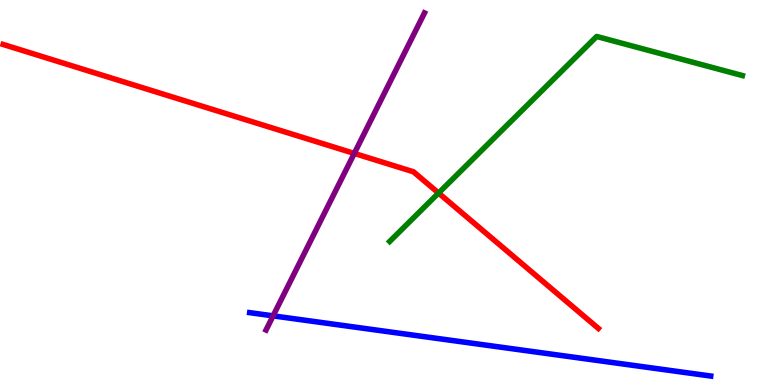[{'lines': ['blue', 'red'], 'intersections': []}, {'lines': ['green', 'red'], 'intersections': [{'x': 5.66, 'y': 4.99}]}, {'lines': ['purple', 'red'], 'intersections': [{'x': 4.57, 'y': 6.02}]}, {'lines': ['blue', 'green'], 'intersections': []}, {'lines': ['blue', 'purple'], 'intersections': [{'x': 3.52, 'y': 1.8}]}, {'lines': ['green', 'purple'], 'intersections': []}]